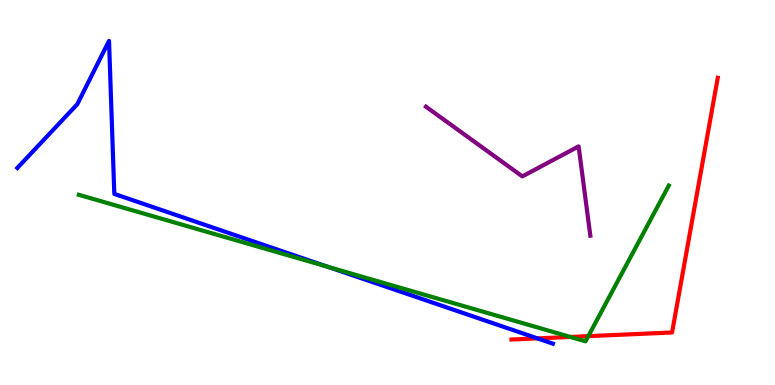[{'lines': ['blue', 'red'], 'intersections': [{'x': 6.93, 'y': 1.21}]}, {'lines': ['green', 'red'], 'intersections': [{'x': 7.36, 'y': 1.25}, {'x': 7.59, 'y': 1.27}]}, {'lines': ['purple', 'red'], 'intersections': []}, {'lines': ['blue', 'green'], 'intersections': [{'x': 4.23, 'y': 3.07}]}, {'lines': ['blue', 'purple'], 'intersections': []}, {'lines': ['green', 'purple'], 'intersections': []}]